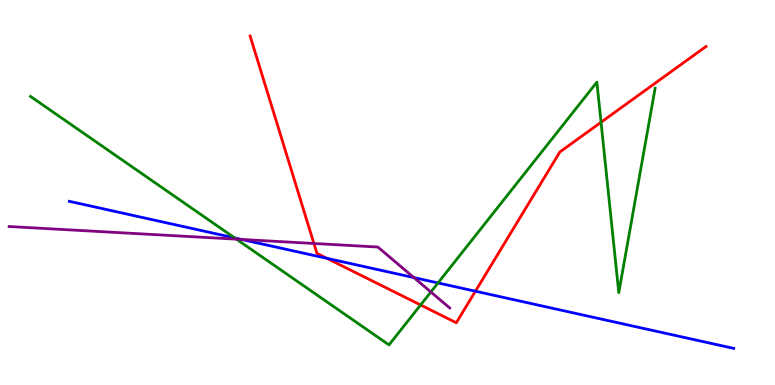[{'lines': ['blue', 'red'], 'intersections': [{'x': 4.22, 'y': 3.29}, {'x': 6.13, 'y': 2.44}]}, {'lines': ['green', 'red'], 'intersections': [{'x': 5.43, 'y': 2.08}, {'x': 7.76, 'y': 6.82}]}, {'lines': ['purple', 'red'], 'intersections': [{'x': 4.05, 'y': 3.68}]}, {'lines': ['blue', 'green'], 'intersections': [{'x': 3.03, 'y': 3.82}, {'x': 5.65, 'y': 2.65}]}, {'lines': ['blue', 'purple'], 'intersections': [{'x': 3.12, 'y': 3.78}, {'x': 5.34, 'y': 2.79}]}, {'lines': ['green', 'purple'], 'intersections': [{'x': 3.05, 'y': 3.79}, {'x': 5.56, 'y': 2.42}]}]